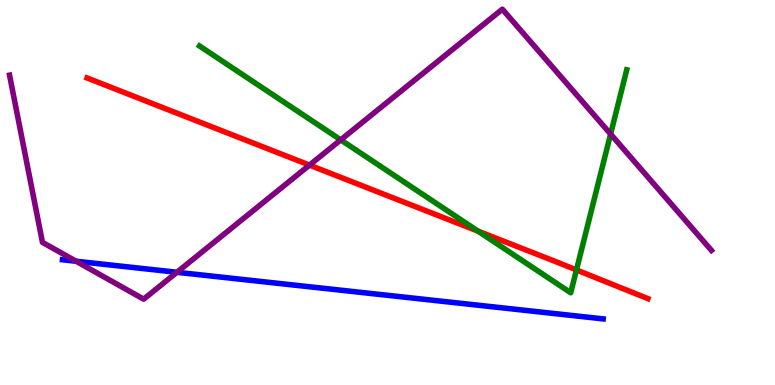[{'lines': ['blue', 'red'], 'intersections': []}, {'lines': ['green', 'red'], 'intersections': [{'x': 6.17, 'y': 4.0}, {'x': 7.44, 'y': 2.99}]}, {'lines': ['purple', 'red'], 'intersections': [{'x': 3.99, 'y': 5.71}]}, {'lines': ['blue', 'green'], 'intersections': []}, {'lines': ['blue', 'purple'], 'intersections': [{'x': 0.982, 'y': 3.21}, {'x': 2.28, 'y': 2.93}]}, {'lines': ['green', 'purple'], 'intersections': [{'x': 4.4, 'y': 6.37}, {'x': 7.88, 'y': 6.52}]}]